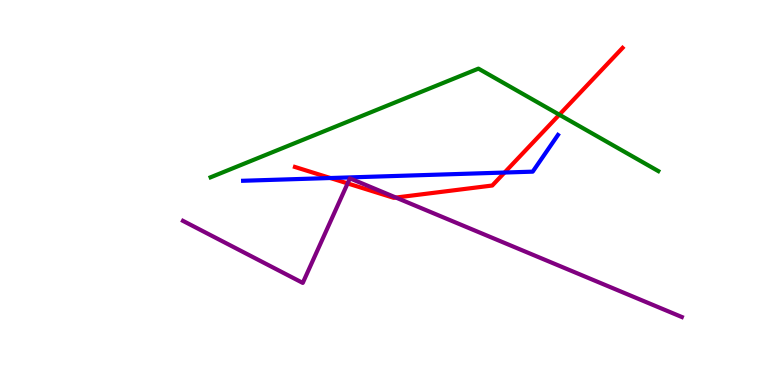[{'lines': ['blue', 'red'], 'intersections': [{'x': 4.26, 'y': 5.38}, {'x': 6.51, 'y': 5.52}]}, {'lines': ['green', 'red'], 'intersections': [{'x': 7.22, 'y': 7.02}]}, {'lines': ['purple', 'red'], 'intersections': [{'x': 4.49, 'y': 5.24}, {'x': 5.11, 'y': 4.87}]}, {'lines': ['blue', 'green'], 'intersections': []}, {'lines': ['blue', 'purple'], 'intersections': []}, {'lines': ['green', 'purple'], 'intersections': []}]